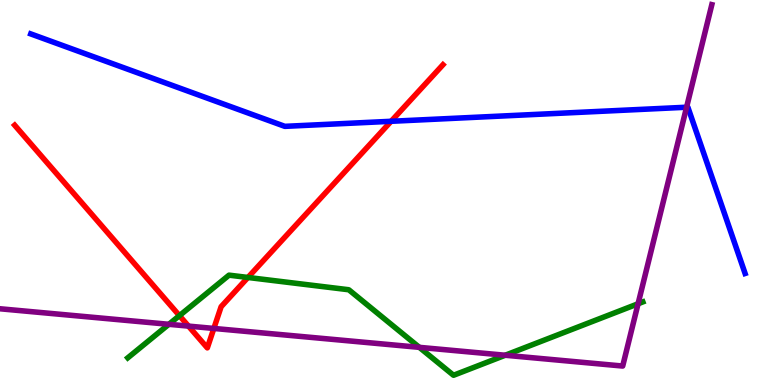[{'lines': ['blue', 'red'], 'intersections': [{'x': 5.05, 'y': 6.85}]}, {'lines': ['green', 'red'], 'intersections': [{'x': 2.32, 'y': 1.8}, {'x': 3.2, 'y': 2.79}]}, {'lines': ['purple', 'red'], 'intersections': [{'x': 2.43, 'y': 1.53}, {'x': 2.76, 'y': 1.47}]}, {'lines': ['blue', 'green'], 'intersections': []}, {'lines': ['blue', 'purple'], 'intersections': [{'x': 8.86, 'y': 7.21}]}, {'lines': ['green', 'purple'], 'intersections': [{'x': 2.18, 'y': 1.58}, {'x': 5.41, 'y': 0.978}, {'x': 6.52, 'y': 0.773}, {'x': 8.23, 'y': 2.11}]}]